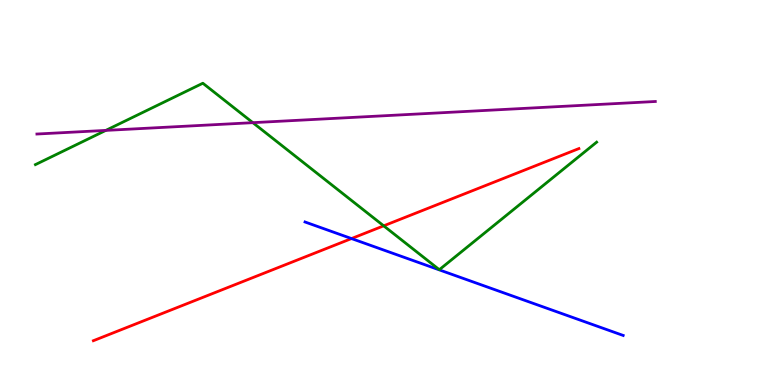[{'lines': ['blue', 'red'], 'intersections': [{'x': 4.54, 'y': 3.8}]}, {'lines': ['green', 'red'], 'intersections': [{'x': 4.95, 'y': 4.13}]}, {'lines': ['purple', 'red'], 'intersections': []}, {'lines': ['blue', 'green'], 'intersections': []}, {'lines': ['blue', 'purple'], 'intersections': []}, {'lines': ['green', 'purple'], 'intersections': [{'x': 1.37, 'y': 6.61}, {'x': 3.26, 'y': 6.81}]}]